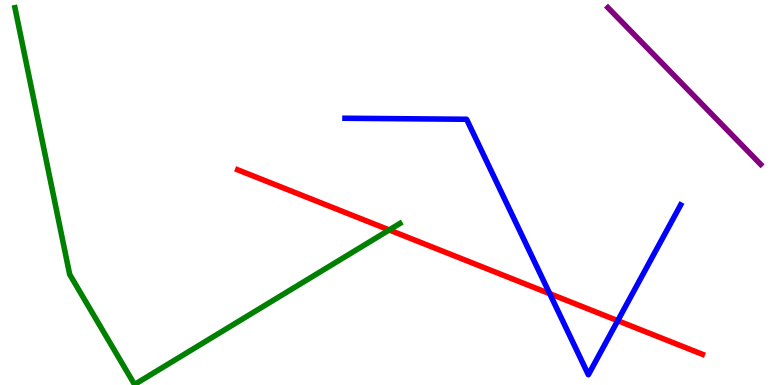[{'lines': ['blue', 'red'], 'intersections': [{'x': 7.09, 'y': 2.37}, {'x': 7.97, 'y': 1.67}]}, {'lines': ['green', 'red'], 'intersections': [{'x': 5.02, 'y': 4.03}]}, {'lines': ['purple', 'red'], 'intersections': []}, {'lines': ['blue', 'green'], 'intersections': []}, {'lines': ['blue', 'purple'], 'intersections': []}, {'lines': ['green', 'purple'], 'intersections': []}]